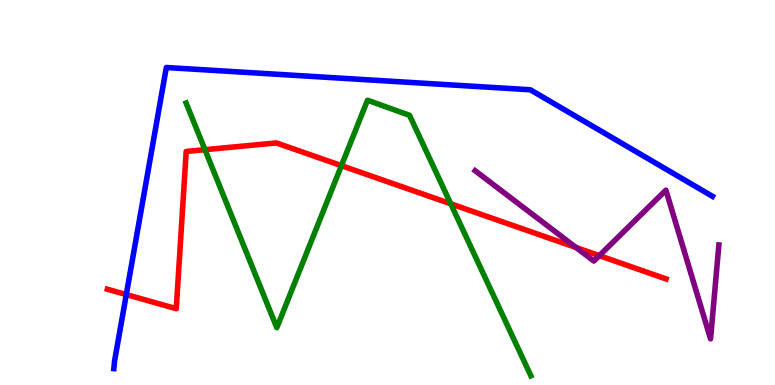[{'lines': ['blue', 'red'], 'intersections': [{'x': 1.63, 'y': 2.35}]}, {'lines': ['green', 'red'], 'intersections': [{'x': 2.64, 'y': 6.11}, {'x': 4.41, 'y': 5.7}, {'x': 5.82, 'y': 4.71}]}, {'lines': ['purple', 'red'], 'intersections': [{'x': 7.43, 'y': 3.57}, {'x': 7.73, 'y': 3.36}]}, {'lines': ['blue', 'green'], 'intersections': []}, {'lines': ['blue', 'purple'], 'intersections': []}, {'lines': ['green', 'purple'], 'intersections': []}]